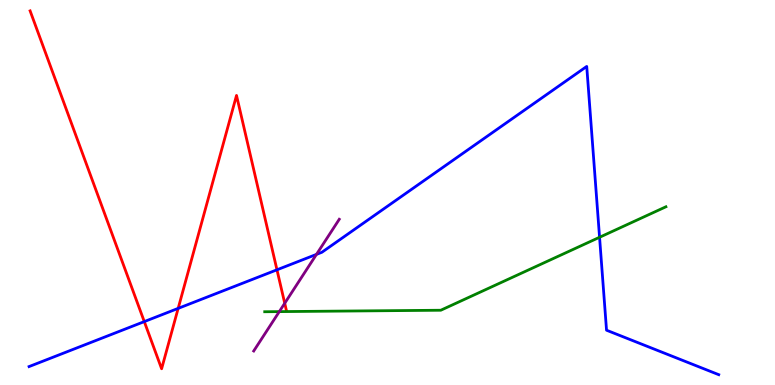[{'lines': ['blue', 'red'], 'intersections': [{'x': 1.86, 'y': 1.65}, {'x': 2.3, 'y': 1.99}, {'x': 3.57, 'y': 2.99}]}, {'lines': ['green', 'red'], 'intersections': []}, {'lines': ['purple', 'red'], 'intersections': [{'x': 3.67, 'y': 2.12}]}, {'lines': ['blue', 'green'], 'intersections': [{'x': 7.74, 'y': 3.84}]}, {'lines': ['blue', 'purple'], 'intersections': [{'x': 4.08, 'y': 3.39}]}, {'lines': ['green', 'purple'], 'intersections': [{'x': 3.6, 'y': 1.91}]}]